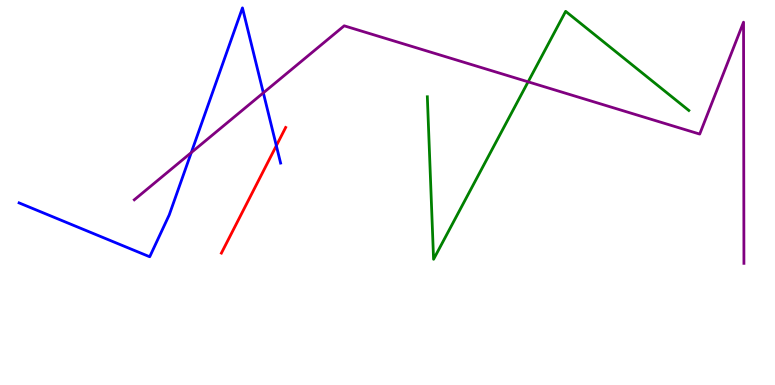[{'lines': ['blue', 'red'], 'intersections': [{'x': 3.57, 'y': 6.22}]}, {'lines': ['green', 'red'], 'intersections': []}, {'lines': ['purple', 'red'], 'intersections': []}, {'lines': ['blue', 'green'], 'intersections': []}, {'lines': ['blue', 'purple'], 'intersections': [{'x': 2.47, 'y': 6.04}, {'x': 3.4, 'y': 7.59}]}, {'lines': ['green', 'purple'], 'intersections': [{'x': 6.81, 'y': 7.87}]}]